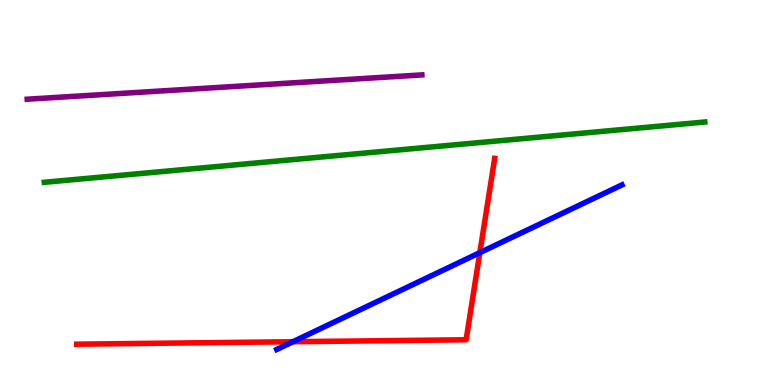[{'lines': ['blue', 'red'], 'intersections': [{'x': 3.78, 'y': 1.12}, {'x': 6.19, 'y': 3.44}]}, {'lines': ['green', 'red'], 'intersections': []}, {'lines': ['purple', 'red'], 'intersections': []}, {'lines': ['blue', 'green'], 'intersections': []}, {'lines': ['blue', 'purple'], 'intersections': []}, {'lines': ['green', 'purple'], 'intersections': []}]